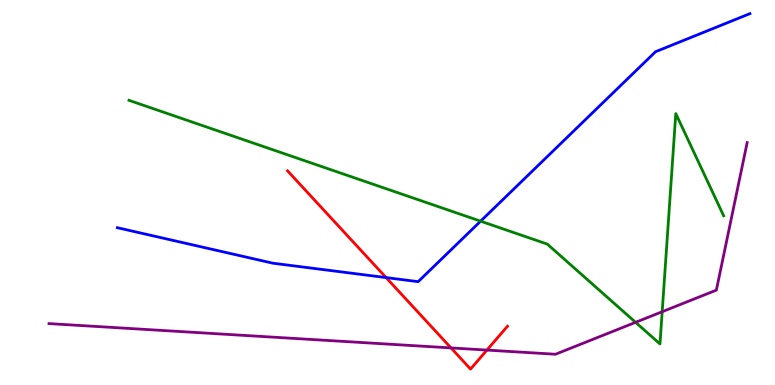[{'lines': ['blue', 'red'], 'intersections': [{'x': 4.98, 'y': 2.79}]}, {'lines': ['green', 'red'], 'intersections': []}, {'lines': ['purple', 'red'], 'intersections': [{'x': 5.82, 'y': 0.963}, {'x': 6.28, 'y': 0.907}]}, {'lines': ['blue', 'green'], 'intersections': [{'x': 6.2, 'y': 4.26}]}, {'lines': ['blue', 'purple'], 'intersections': []}, {'lines': ['green', 'purple'], 'intersections': [{'x': 8.2, 'y': 1.63}, {'x': 8.54, 'y': 1.9}]}]